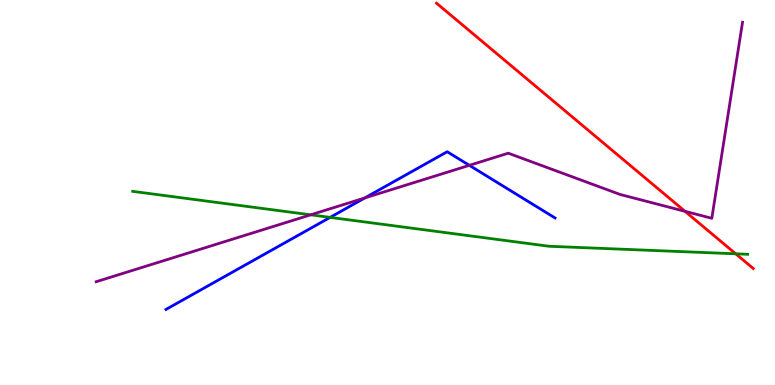[{'lines': ['blue', 'red'], 'intersections': []}, {'lines': ['green', 'red'], 'intersections': [{'x': 9.49, 'y': 3.41}]}, {'lines': ['purple', 'red'], 'intersections': [{'x': 8.84, 'y': 4.51}]}, {'lines': ['blue', 'green'], 'intersections': [{'x': 4.26, 'y': 4.35}]}, {'lines': ['blue', 'purple'], 'intersections': [{'x': 4.71, 'y': 4.86}, {'x': 6.06, 'y': 5.71}]}, {'lines': ['green', 'purple'], 'intersections': [{'x': 4.01, 'y': 4.42}]}]